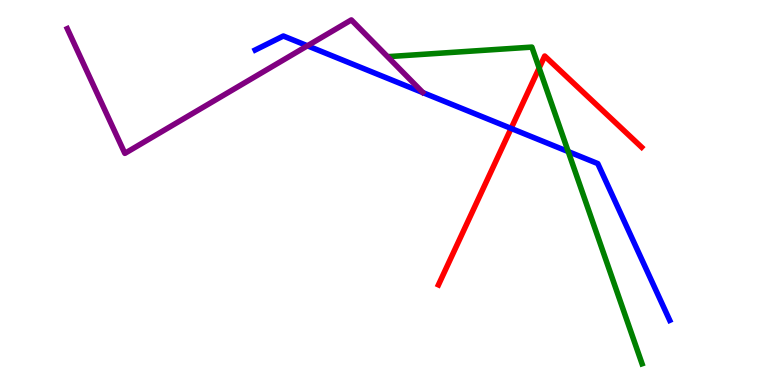[{'lines': ['blue', 'red'], 'intersections': [{'x': 6.59, 'y': 6.66}]}, {'lines': ['green', 'red'], 'intersections': [{'x': 6.96, 'y': 8.23}]}, {'lines': ['purple', 'red'], 'intersections': []}, {'lines': ['blue', 'green'], 'intersections': [{'x': 7.33, 'y': 6.06}]}, {'lines': ['blue', 'purple'], 'intersections': [{'x': 3.97, 'y': 8.81}]}, {'lines': ['green', 'purple'], 'intersections': []}]